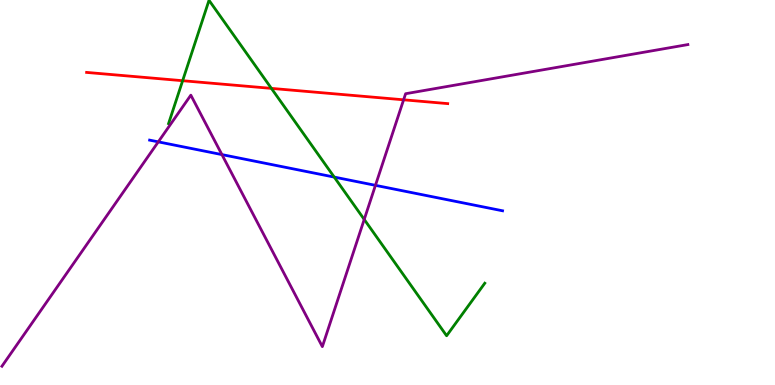[{'lines': ['blue', 'red'], 'intersections': []}, {'lines': ['green', 'red'], 'intersections': [{'x': 2.36, 'y': 7.9}, {'x': 3.5, 'y': 7.7}]}, {'lines': ['purple', 'red'], 'intersections': [{'x': 5.21, 'y': 7.41}]}, {'lines': ['blue', 'green'], 'intersections': [{'x': 4.31, 'y': 5.4}]}, {'lines': ['blue', 'purple'], 'intersections': [{'x': 2.04, 'y': 6.32}, {'x': 2.86, 'y': 5.98}, {'x': 4.84, 'y': 5.19}]}, {'lines': ['green', 'purple'], 'intersections': [{'x': 4.7, 'y': 4.3}]}]